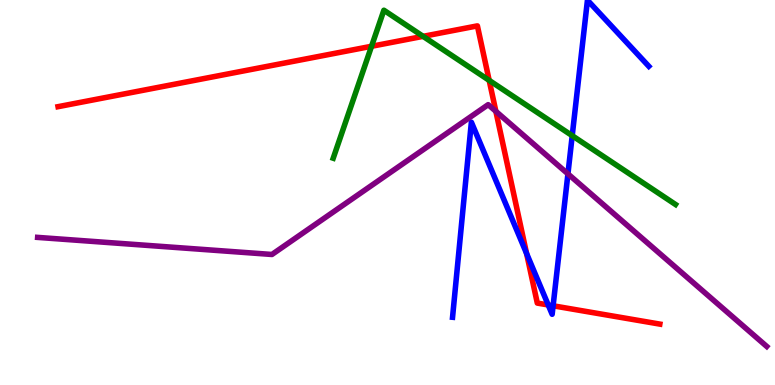[{'lines': ['blue', 'red'], 'intersections': [{'x': 6.79, 'y': 3.42}, {'x': 7.07, 'y': 2.08}, {'x': 7.14, 'y': 2.06}]}, {'lines': ['green', 'red'], 'intersections': [{'x': 4.79, 'y': 8.8}, {'x': 5.46, 'y': 9.06}, {'x': 6.31, 'y': 7.91}]}, {'lines': ['purple', 'red'], 'intersections': [{'x': 6.4, 'y': 7.11}]}, {'lines': ['blue', 'green'], 'intersections': [{'x': 7.38, 'y': 6.48}]}, {'lines': ['blue', 'purple'], 'intersections': [{'x': 7.33, 'y': 5.48}]}, {'lines': ['green', 'purple'], 'intersections': []}]